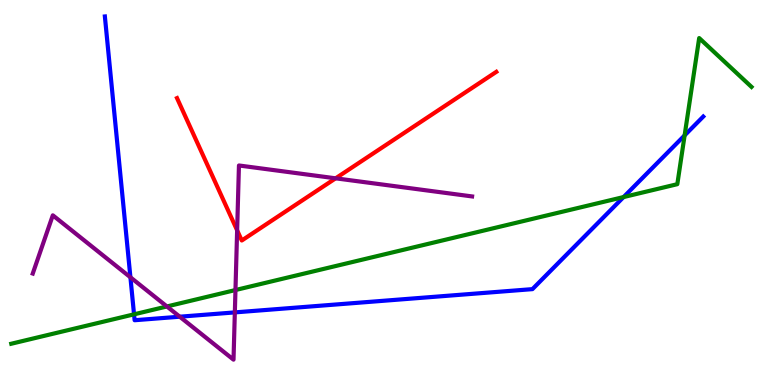[{'lines': ['blue', 'red'], 'intersections': []}, {'lines': ['green', 'red'], 'intersections': []}, {'lines': ['purple', 'red'], 'intersections': [{'x': 3.06, 'y': 4.02}, {'x': 4.33, 'y': 5.37}]}, {'lines': ['blue', 'green'], 'intersections': [{'x': 1.73, 'y': 1.84}, {'x': 8.05, 'y': 4.88}, {'x': 8.83, 'y': 6.48}]}, {'lines': ['blue', 'purple'], 'intersections': [{'x': 1.68, 'y': 2.8}, {'x': 2.32, 'y': 1.77}, {'x': 3.03, 'y': 1.89}]}, {'lines': ['green', 'purple'], 'intersections': [{'x': 2.15, 'y': 2.04}, {'x': 3.04, 'y': 2.47}]}]